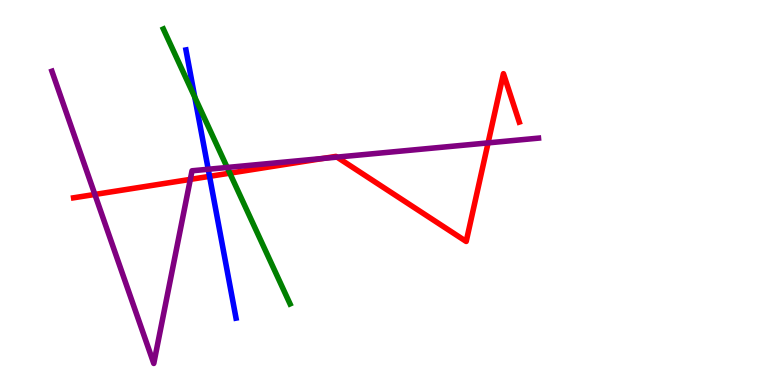[{'lines': ['blue', 'red'], 'intersections': [{'x': 2.7, 'y': 5.42}]}, {'lines': ['green', 'red'], 'intersections': [{'x': 2.97, 'y': 5.5}]}, {'lines': ['purple', 'red'], 'intersections': [{'x': 1.22, 'y': 4.95}, {'x': 2.46, 'y': 5.34}, {'x': 4.17, 'y': 5.89}, {'x': 4.35, 'y': 5.92}, {'x': 6.3, 'y': 6.29}]}, {'lines': ['blue', 'green'], 'intersections': [{'x': 2.51, 'y': 7.48}]}, {'lines': ['blue', 'purple'], 'intersections': [{'x': 2.69, 'y': 5.6}]}, {'lines': ['green', 'purple'], 'intersections': [{'x': 2.93, 'y': 5.65}]}]